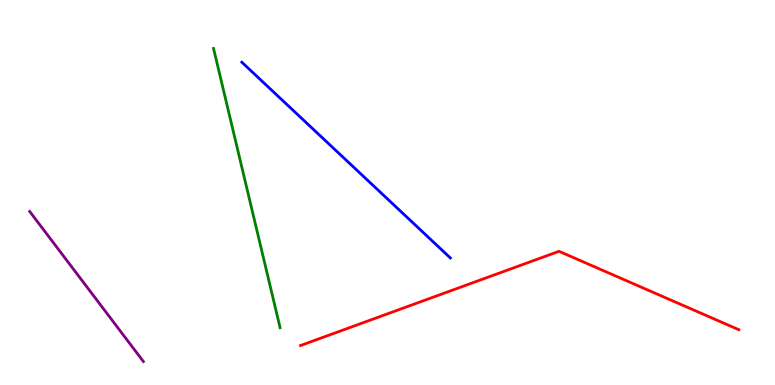[{'lines': ['blue', 'red'], 'intersections': []}, {'lines': ['green', 'red'], 'intersections': []}, {'lines': ['purple', 'red'], 'intersections': []}, {'lines': ['blue', 'green'], 'intersections': []}, {'lines': ['blue', 'purple'], 'intersections': []}, {'lines': ['green', 'purple'], 'intersections': []}]